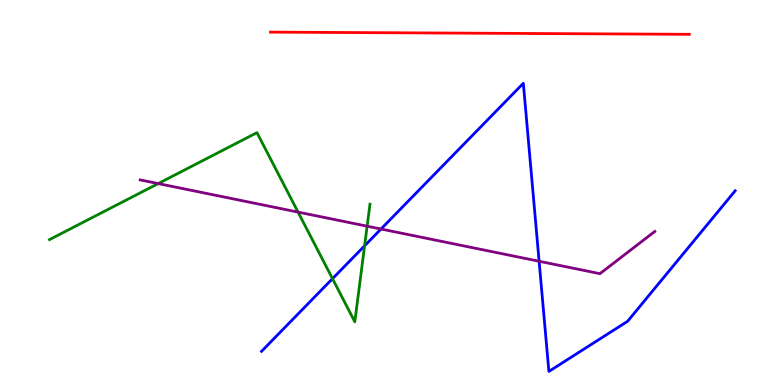[{'lines': ['blue', 'red'], 'intersections': []}, {'lines': ['green', 'red'], 'intersections': []}, {'lines': ['purple', 'red'], 'intersections': []}, {'lines': ['blue', 'green'], 'intersections': [{'x': 4.29, 'y': 2.76}, {'x': 4.7, 'y': 3.62}]}, {'lines': ['blue', 'purple'], 'intersections': [{'x': 4.92, 'y': 4.05}, {'x': 6.96, 'y': 3.21}]}, {'lines': ['green', 'purple'], 'intersections': [{'x': 2.04, 'y': 5.23}, {'x': 3.85, 'y': 4.49}, {'x': 4.74, 'y': 4.12}]}]